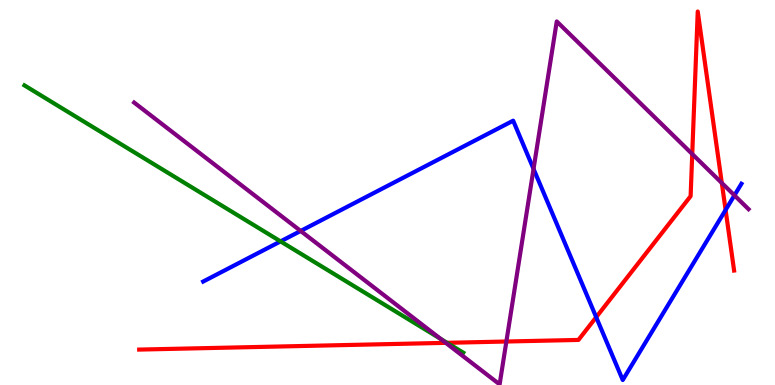[{'lines': ['blue', 'red'], 'intersections': [{'x': 7.69, 'y': 1.76}, {'x': 9.36, 'y': 4.55}]}, {'lines': ['green', 'red'], 'intersections': [{'x': 5.77, 'y': 1.1}]}, {'lines': ['purple', 'red'], 'intersections': [{'x': 5.75, 'y': 1.09}, {'x': 6.53, 'y': 1.13}, {'x': 8.93, 'y': 6.0}, {'x': 9.31, 'y': 5.25}]}, {'lines': ['blue', 'green'], 'intersections': [{'x': 3.62, 'y': 3.73}]}, {'lines': ['blue', 'purple'], 'intersections': [{'x': 3.88, 'y': 4.0}, {'x': 6.88, 'y': 5.61}, {'x': 9.48, 'y': 4.93}]}, {'lines': ['green', 'purple'], 'intersections': [{'x': 5.69, 'y': 1.2}]}]